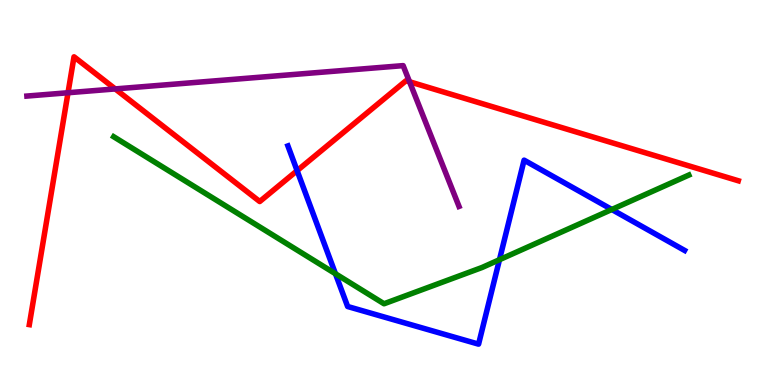[{'lines': ['blue', 'red'], 'intersections': [{'x': 3.83, 'y': 5.57}]}, {'lines': ['green', 'red'], 'intersections': []}, {'lines': ['purple', 'red'], 'intersections': [{'x': 0.878, 'y': 7.59}, {'x': 1.49, 'y': 7.69}, {'x': 5.28, 'y': 7.88}]}, {'lines': ['blue', 'green'], 'intersections': [{'x': 4.33, 'y': 2.89}, {'x': 6.44, 'y': 3.25}, {'x': 7.89, 'y': 4.56}]}, {'lines': ['blue', 'purple'], 'intersections': []}, {'lines': ['green', 'purple'], 'intersections': []}]